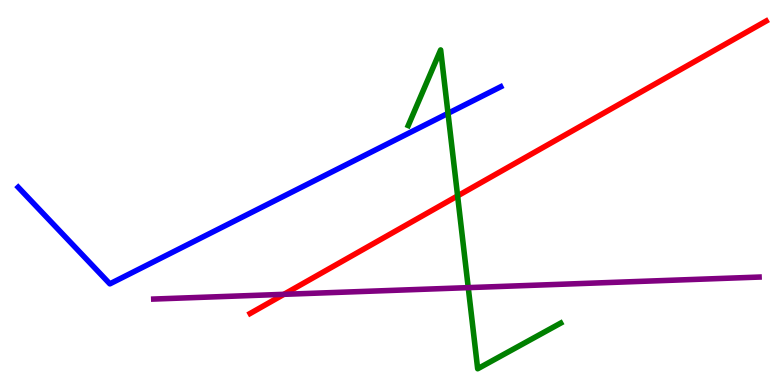[{'lines': ['blue', 'red'], 'intersections': []}, {'lines': ['green', 'red'], 'intersections': [{'x': 5.9, 'y': 4.91}]}, {'lines': ['purple', 'red'], 'intersections': [{'x': 3.66, 'y': 2.36}]}, {'lines': ['blue', 'green'], 'intersections': [{'x': 5.78, 'y': 7.06}]}, {'lines': ['blue', 'purple'], 'intersections': []}, {'lines': ['green', 'purple'], 'intersections': [{'x': 6.04, 'y': 2.53}]}]